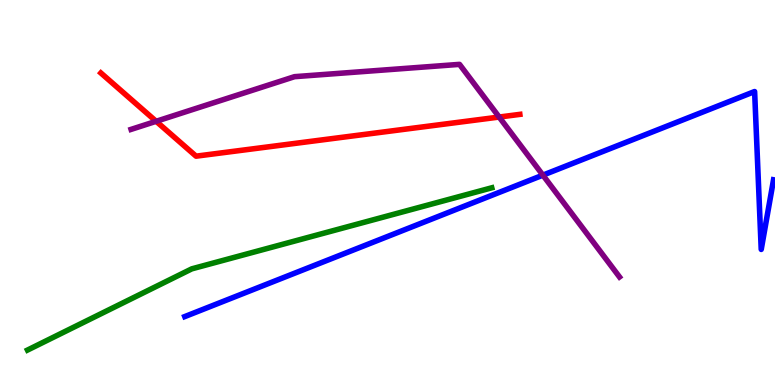[{'lines': ['blue', 'red'], 'intersections': []}, {'lines': ['green', 'red'], 'intersections': []}, {'lines': ['purple', 'red'], 'intersections': [{'x': 2.01, 'y': 6.85}, {'x': 6.44, 'y': 6.96}]}, {'lines': ['blue', 'green'], 'intersections': []}, {'lines': ['blue', 'purple'], 'intersections': [{'x': 7.01, 'y': 5.45}]}, {'lines': ['green', 'purple'], 'intersections': []}]